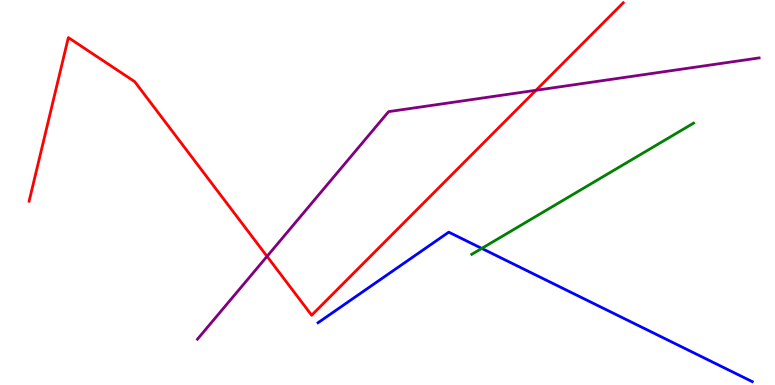[{'lines': ['blue', 'red'], 'intersections': []}, {'lines': ['green', 'red'], 'intersections': []}, {'lines': ['purple', 'red'], 'intersections': [{'x': 3.45, 'y': 3.34}, {'x': 6.92, 'y': 7.66}]}, {'lines': ['blue', 'green'], 'intersections': [{'x': 6.22, 'y': 3.55}]}, {'lines': ['blue', 'purple'], 'intersections': []}, {'lines': ['green', 'purple'], 'intersections': []}]